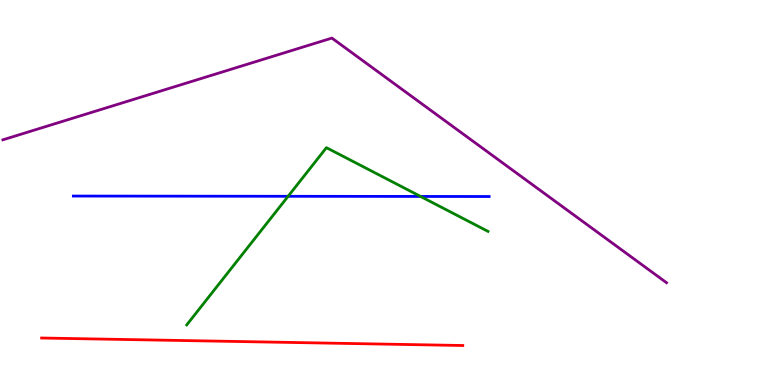[{'lines': ['blue', 'red'], 'intersections': []}, {'lines': ['green', 'red'], 'intersections': []}, {'lines': ['purple', 'red'], 'intersections': []}, {'lines': ['blue', 'green'], 'intersections': [{'x': 3.72, 'y': 4.9}, {'x': 5.43, 'y': 4.9}]}, {'lines': ['blue', 'purple'], 'intersections': []}, {'lines': ['green', 'purple'], 'intersections': []}]